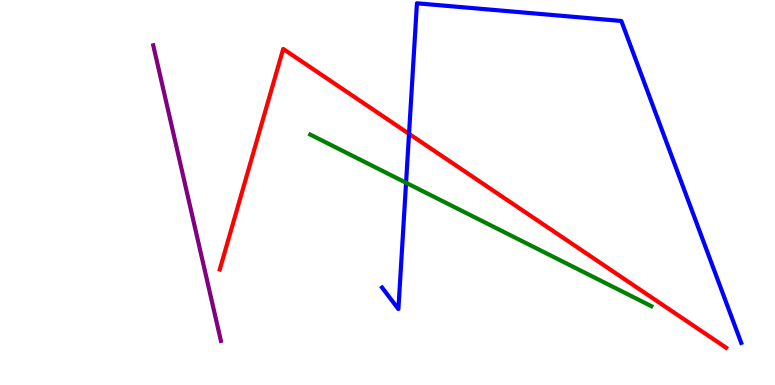[{'lines': ['blue', 'red'], 'intersections': [{'x': 5.28, 'y': 6.52}]}, {'lines': ['green', 'red'], 'intersections': []}, {'lines': ['purple', 'red'], 'intersections': []}, {'lines': ['blue', 'green'], 'intersections': [{'x': 5.24, 'y': 5.25}]}, {'lines': ['blue', 'purple'], 'intersections': []}, {'lines': ['green', 'purple'], 'intersections': []}]